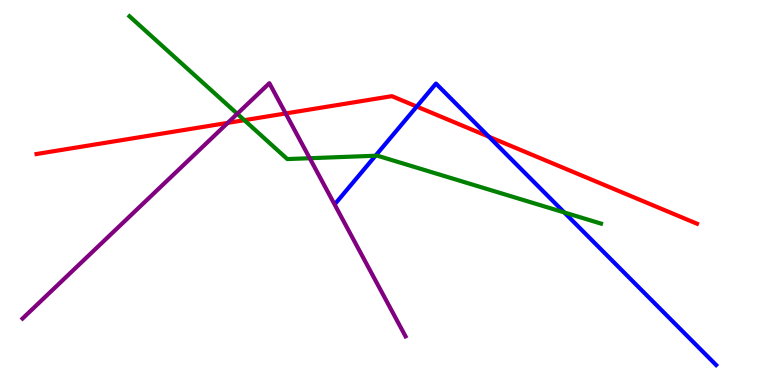[{'lines': ['blue', 'red'], 'intersections': [{'x': 5.38, 'y': 7.23}, {'x': 6.31, 'y': 6.45}]}, {'lines': ['green', 'red'], 'intersections': [{'x': 3.15, 'y': 6.88}]}, {'lines': ['purple', 'red'], 'intersections': [{'x': 2.94, 'y': 6.81}, {'x': 3.69, 'y': 7.05}]}, {'lines': ['blue', 'green'], 'intersections': [{'x': 4.84, 'y': 5.95}, {'x': 7.28, 'y': 4.48}]}, {'lines': ['blue', 'purple'], 'intersections': []}, {'lines': ['green', 'purple'], 'intersections': [{'x': 3.06, 'y': 7.04}, {'x': 4.0, 'y': 5.89}]}]